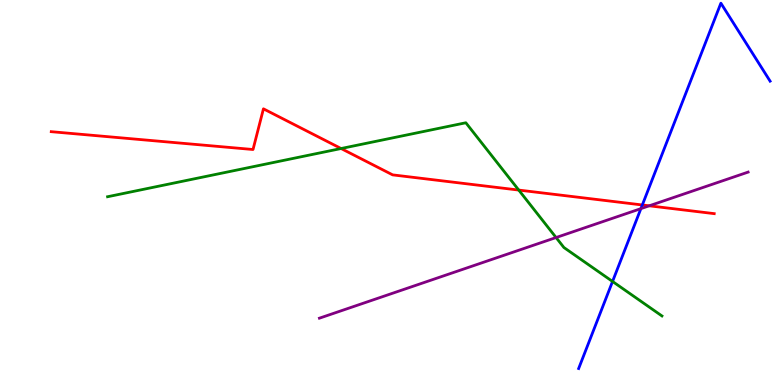[{'lines': ['blue', 'red'], 'intersections': [{'x': 8.29, 'y': 4.68}]}, {'lines': ['green', 'red'], 'intersections': [{'x': 4.4, 'y': 6.14}, {'x': 6.69, 'y': 5.06}]}, {'lines': ['purple', 'red'], 'intersections': [{'x': 8.38, 'y': 4.65}]}, {'lines': ['blue', 'green'], 'intersections': [{'x': 7.9, 'y': 2.69}]}, {'lines': ['blue', 'purple'], 'intersections': [{'x': 8.27, 'y': 4.58}]}, {'lines': ['green', 'purple'], 'intersections': [{'x': 7.18, 'y': 3.83}]}]